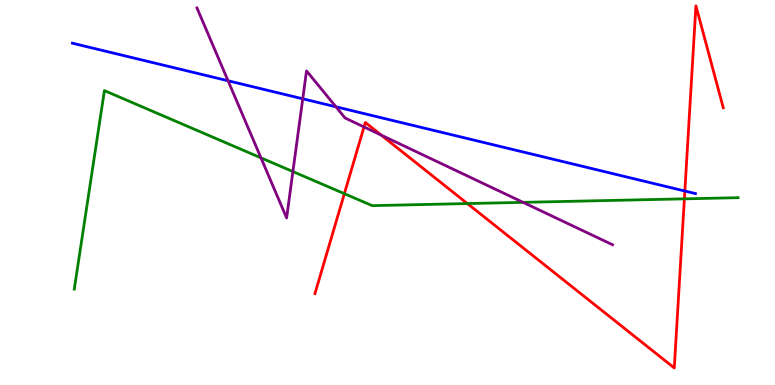[{'lines': ['blue', 'red'], 'intersections': [{'x': 8.84, 'y': 5.04}]}, {'lines': ['green', 'red'], 'intersections': [{'x': 4.44, 'y': 4.97}, {'x': 6.03, 'y': 4.71}, {'x': 8.83, 'y': 4.84}]}, {'lines': ['purple', 'red'], 'intersections': [{'x': 4.7, 'y': 6.7}, {'x': 4.92, 'y': 6.49}]}, {'lines': ['blue', 'green'], 'intersections': []}, {'lines': ['blue', 'purple'], 'intersections': [{'x': 2.94, 'y': 7.9}, {'x': 3.91, 'y': 7.43}, {'x': 4.33, 'y': 7.23}]}, {'lines': ['green', 'purple'], 'intersections': [{'x': 3.37, 'y': 5.9}, {'x': 3.78, 'y': 5.54}, {'x': 6.75, 'y': 4.74}]}]